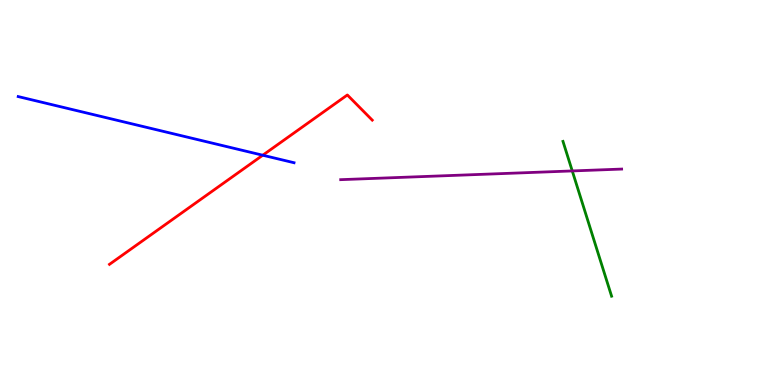[{'lines': ['blue', 'red'], 'intersections': [{'x': 3.39, 'y': 5.97}]}, {'lines': ['green', 'red'], 'intersections': []}, {'lines': ['purple', 'red'], 'intersections': []}, {'lines': ['blue', 'green'], 'intersections': []}, {'lines': ['blue', 'purple'], 'intersections': []}, {'lines': ['green', 'purple'], 'intersections': [{'x': 7.38, 'y': 5.56}]}]